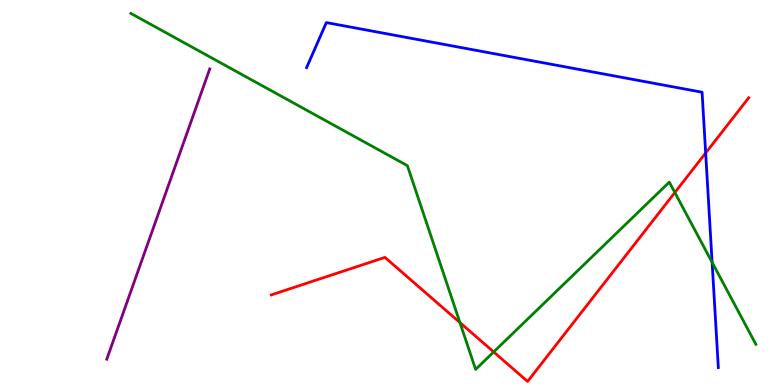[{'lines': ['blue', 'red'], 'intersections': [{'x': 9.11, 'y': 6.03}]}, {'lines': ['green', 'red'], 'intersections': [{'x': 5.93, 'y': 1.62}, {'x': 6.37, 'y': 0.859}, {'x': 8.71, 'y': 5.0}]}, {'lines': ['purple', 'red'], 'intersections': []}, {'lines': ['blue', 'green'], 'intersections': [{'x': 9.19, 'y': 3.19}]}, {'lines': ['blue', 'purple'], 'intersections': []}, {'lines': ['green', 'purple'], 'intersections': []}]